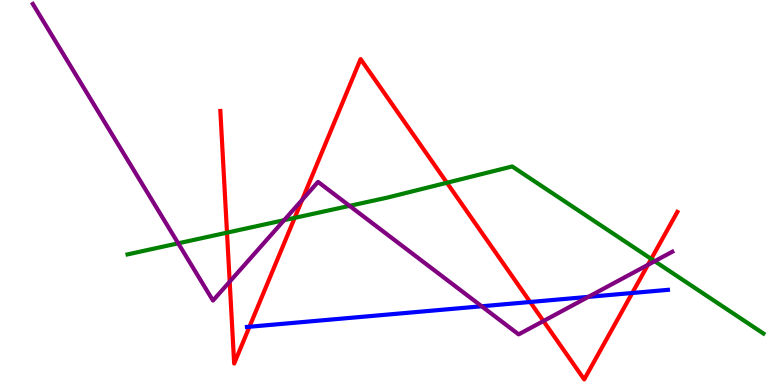[{'lines': ['blue', 'red'], 'intersections': [{'x': 3.22, 'y': 1.51}, {'x': 6.84, 'y': 2.16}, {'x': 8.16, 'y': 2.39}]}, {'lines': ['green', 'red'], 'intersections': [{'x': 2.93, 'y': 3.96}, {'x': 3.8, 'y': 4.34}, {'x': 5.77, 'y': 5.25}, {'x': 8.4, 'y': 3.28}]}, {'lines': ['purple', 'red'], 'intersections': [{'x': 2.96, 'y': 2.68}, {'x': 3.9, 'y': 4.81}, {'x': 7.01, 'y': 1.66}, {'x': 8.36, 'y': 3.12}]}, {'lines': ['blue', 'green'], 'intersections': []}, {'lines': ['blue', 'purple'], 'intersections': [{'x': 6.22, 'y': 2.04}, {'x': 7.59, 'y': 2.29}]}, {'lines': ['green', 'purple'], 'intersections': [{'x': 2.3, 'y': 3.68}, {'x': 3.67, 'y': 4.28}, {'x': 4.51, 'y': 4.65}, {'x': 8.45, 'y': 3.22}]}]